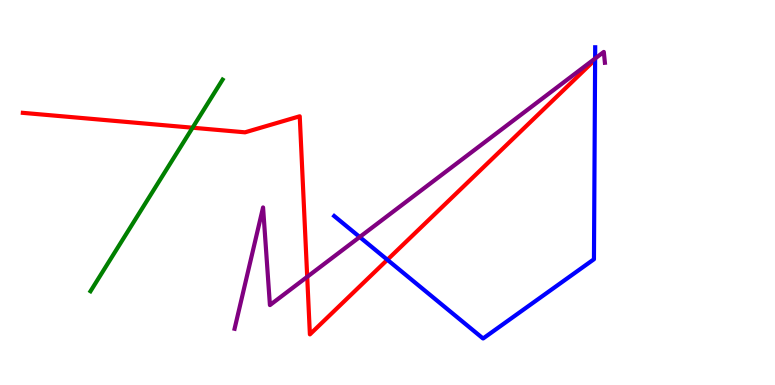[{'lines': ['blue', 'red'], 'intersections': [{'x': 5.0, 'y': 3.25}]}, {'lines': ['green', 'red'], 'intersections': [{'x': 2.48, 'y': 6.68}]}, {'lines': ['purple', 'red'], 'intersections': [{'x': 3.96, 'y': 2.81}]}, {'lines': ['blue', 'green'], 'intersections': []}, {'lines': ['blue', 'purple'], 'intersections': [{'x': 4.64, 'y': 3.84}, {'x': 7.68, 'y': 8.48}]}, {'lines': ['green', 'purple'], 'intersections': []}]